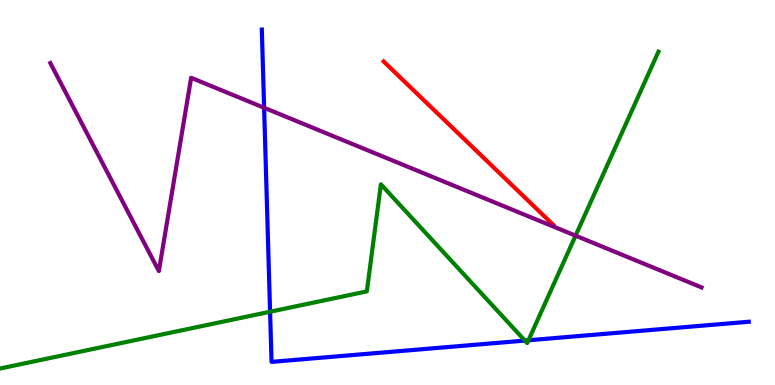[{'lines': ['blue', 'red'], 'intersections': []}, {'lines': ['green', 'red'], 'intersections': []}, {'lines': ['purple', 'red'], 'intersections': []}, {'lines': ['blue', 'green'], 'intersections': [{'x': 3.48, 'y': 1.9}, {'x': 6.77, 'y': 1.15}, {'x': 6.82, 'y': 1.16}]}, {'lines': ['blue', 'purple'], 'intersections': [{'x': 3.41, 'y': 7.2}]}, {'lines': ['green', 'purple'], 'intersections': [{'x': 7.43, 'y': 3.88}]}]